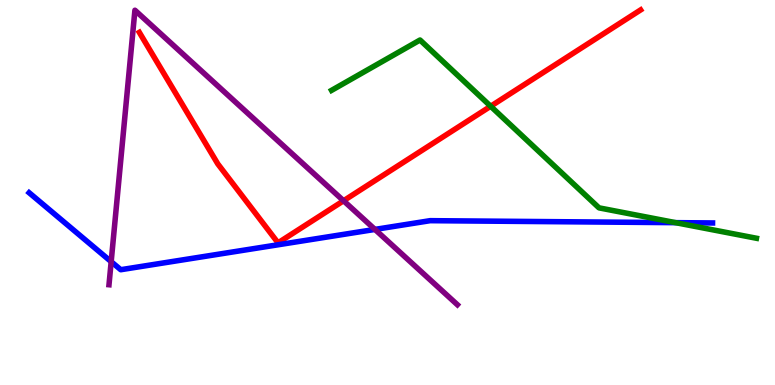[{'lines': ['blue', 'red'], 'intersections': []}, {'lines': ['green', 'red'], 'intersections': [{'x': 6.33, 'y': 7.24}]}, {'lines': ['purple', 'red'], 'intersections': [{'x': 4.43, 'y': 4.79}]}, {'lines': ['blue', 'green'], 'intersections': [{'x': 8.72, 'y': 4.22}]}, {'lines': ['blue', 'purple'], 'intersections': [{'x': 1.43, 'y': 3.2}, {'x': 4.84, 'y': 4.04}]}, {'lines': ['green', 'purple'], 'intersections': []}]